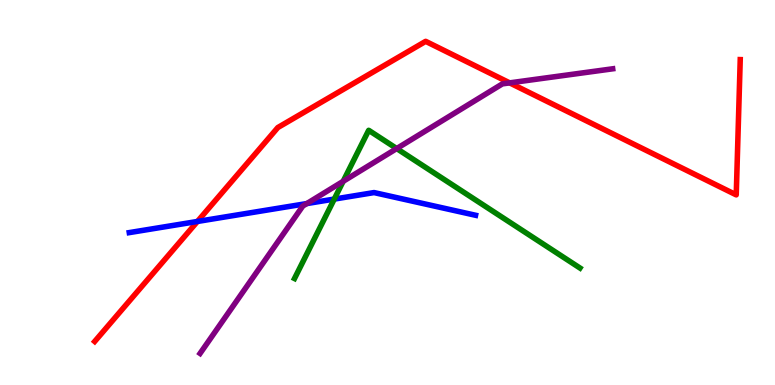[{'lines': ['blue', 'red'], 'intersections': [{'x': 2.55, 'y': 4.25}]}, {'lines': ['green', 'red'], 'intersections': []}, {'lines': ['purple', 'red'], 'intersections': [{'x': 6.58, 'y': 7.85}]}, {'lines': ['blue', 'green'], 'intersections': [{'x': 4.31, 'y': 4.83}]}, {'lines': ['blue', 'purple'], 'intersections': [{'x': 3.96, 'y': 4.71}]}, {'lines': ['green', 'purple'], 'intersections': [{'x': 4.43, 'y': 5.29}, {'x': 5.12, 'y': 6.14}]}]